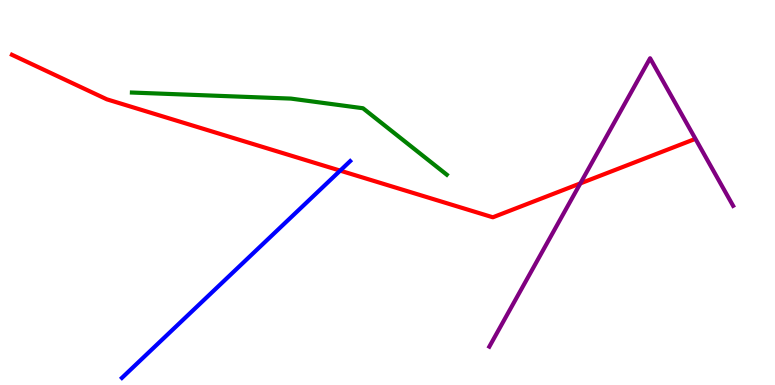[{'lines': ['blue', 'red'], 'intersections': [{'x': 4.39, 'y': 5.57}]}, {'lines': ['green', 'red'], 'intersections': []}, {'lines': ['purple', 'red'], 'intersections': [{'x': 7.49, 'y': 5.24}]}, {'lines': ['blue', 'green'], 'intersections': []}, {'lines': ['blue', 'purple'], 'intersections': []}, {'lines': ['green', 'purple'], 'intersections': []}]